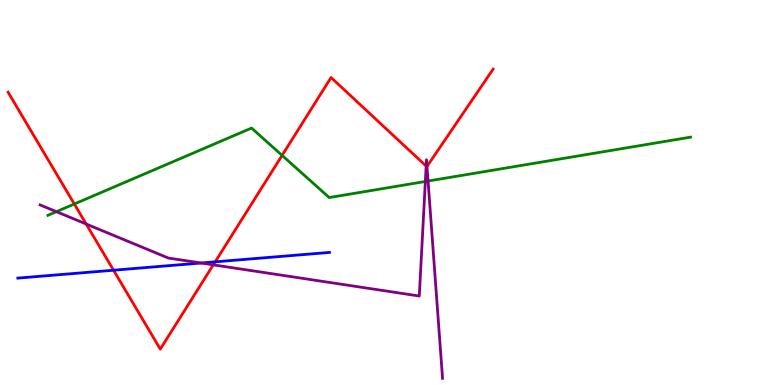[{'lines': ['blue', 'red'], 'intersections': [{'x': 1.47, 'y': 2.98}, {'x': 2.78, 'y': 3.2}]}, {'lines': ['green', 'red'], 'intersections': [{'x': 0.959, 'y': 4.7}, {'x': 3.64, 'y': 5.96}]}, {'lines': ['purple', 'red'], 'intersections': [{'x': 1.11, 'y': 4.18}, {'x': 2.75, 'y': 3.12}, {'x': 5.5, 'y': 5.69}, {'x': 5.51, 'y': 5.68}]}, {'lines': ['blue', 'green'], 'intersections': []}, {'lines': ['blue', 'purple'], 'intersections': [{'x': 2.6, 'y': 3.17}]}, {'lines': ['green', 'purple'], 'intersections': [{'x': 0.728, 'y': 4.5}, {'x': 5.49, 'y': 5.29}, {'x': 5.52, 'y': 5.3}]}]